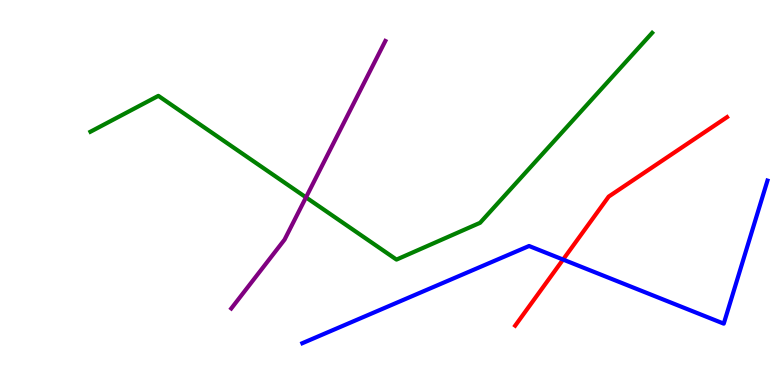[{'lines': ['blue', 'red'], 'intersections': [{'x': 7.27, 'y': 3.26}]}, {'lines': ['green', 'red'], 'intersections': []}, {'lines': ['purple', 'red'], 'intersections': []}, {'lines': ['blue', 'green'], 'intersections': []}, {'lines': ['blue', 'purple'], 'intersections': []}, {'lines': ['green', 'purple'], 'intersections': [{'x': 3.95, 'y': 4.87}]}]